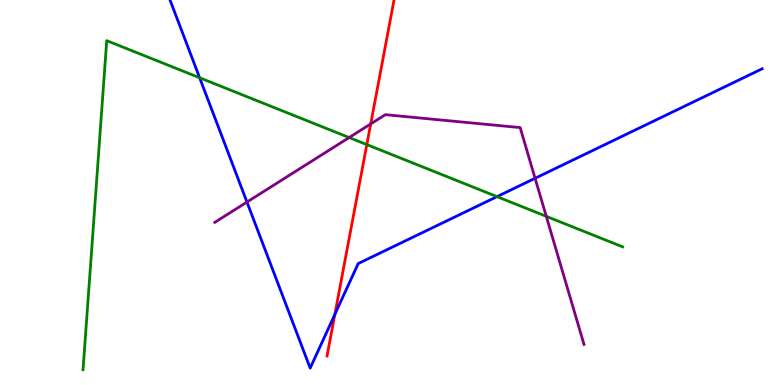[{'lines': ['blue', 'red'], 'intersections': [{'x': 4.32, 'y': 1.83}]}, {'lines': ['green', 'red'], 'intersections': [{'x': 4.73, 'y': 6.24}]}, {'lines': ['purple', 'red'], 'intersections': [{'x': 4.78, 'y': 6.78}]}, {'lines': ['blue', 'green'], 'intersections': [{'x': 2.58, 'y': 7.98}, {'x': 6.41, 'y': 4.89}]}, {'lines': ['blue', 'purple'], 'intersections': [{'x': 3.19, 'y': 4.75}, {'x': 6.9, 'y': 5.37}]}, {'lines': ['green', 'purple'], 'intersections': [{'x': 4.51, 'y': 6.43}, {'x': 7.05, 'y': 4.38}]}]